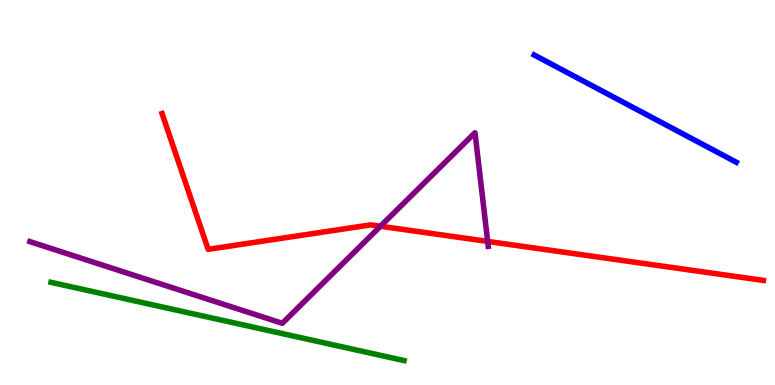[{'lines': ['blue', 'red'], 'intersections': []}, {'lines': ['green', 'red'], 'intersections': []}, {'lines': ['purple', 'red'], 'intersections': [{'x': 4.91, 'y': 4.12}, {'x': 6.29, 'y': 3.73}]}, {'lines': ['blue', 'green'], 'intersections': []}, {'lines': ['blue', 'purple'], 'intersections': []}, {'lines': ['green', 'purple'], 'intersections': []}]